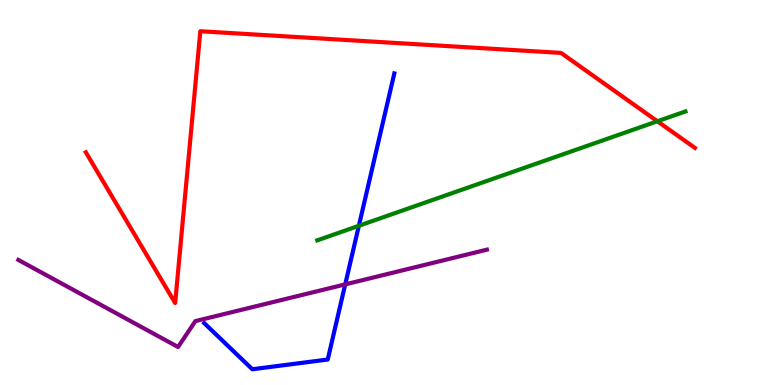[{'lines': ['blue', 'red'], 'intersections': []}, {'lines': ['green', 'red'], 'intersections': [{'x': 8.48, 'y': 6.85}]}, {'lines': ['purple', 'red'], 'intersections': []}, {'lines': ['blue', 'green'], 'intersections': [{'x': 4.63, 'y': 4.14}]}, {'lines': ['blue', 'purple'], 'intersections': [{'x': 4.45, 'y': 2.61}]}, {'lines': ['green', 'purple'], 'intersections': []}]